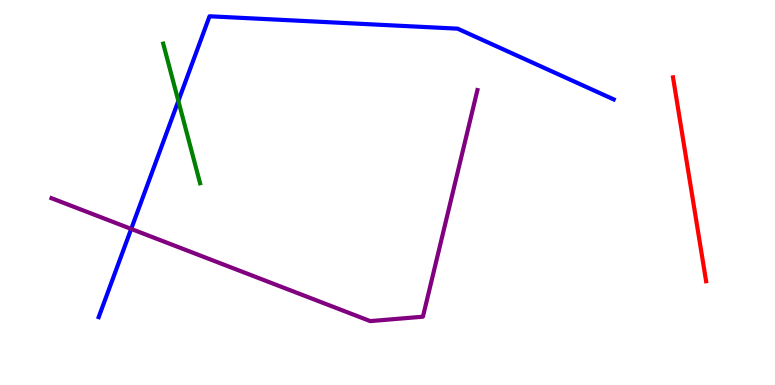[{'lines': ['blue', 'red'], 'intersections': []}, {'lines': ['green', 'red'], 'intersections': []}, {'lines': ['purple', 'red'], 'intersections': []}, {'lines': ['blue', 'green'], 'intersections': [{'x': 2.3, 'y': 7.38}]}, {'lines': ['blue', 'purple'], 'intersections': [{'x': 1.69, 'y': 4.05}]}, {'lines': ['green', 'purple'], 'intersections': []}]